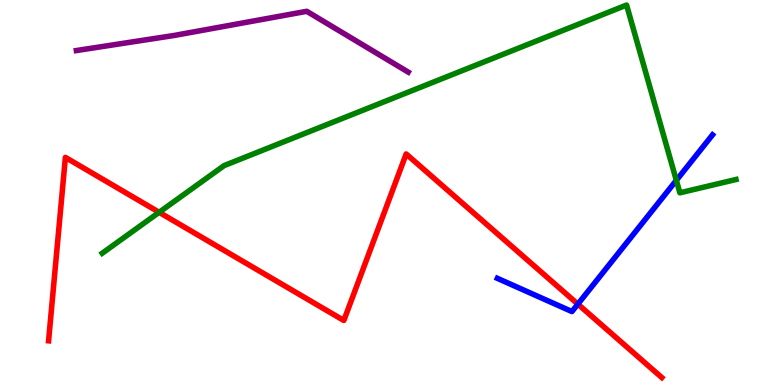[{'lines': ['blue', 'red'], 'intersections': [{'x': 7.46, 'y': 2.1}]}, {'lines': ['green', 'red'], 'intersections': [{'x': 2.05, 'y': 4.49}]}, {'lines': ['purple', 'red'], 'intersections': []}, {'lines': ['blue', 'green'], 'intersections': [{'x': 8.73, 'y': 5.32}]}, {'lines': ['blue', 'purple'], 'intersections': []}, {'lines': ['green', 'purple'], 'intersections': []}]